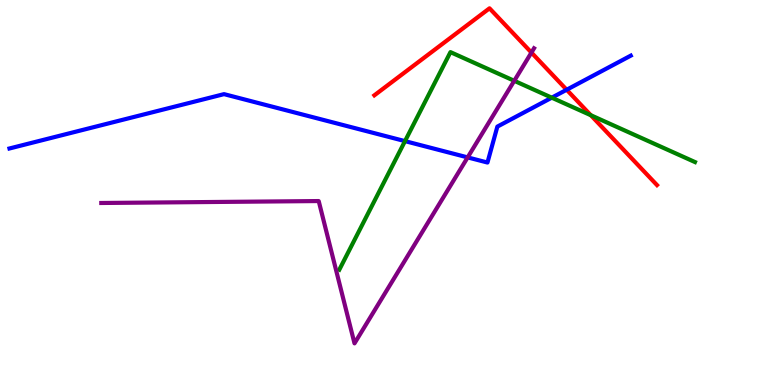[{'lines': ['blue', 'red'], 'intersections': [{'x': 7.31, 'y': 7.67}]}, {'lines': ['green', 'red'], 'intersections': [{'x': 7.62, 'y': 7.01}]}, {'lines': ['purple', 'red'], 'intersections': [{'x': 6.86, 'y': 8.63}]}, {'lines': ['blue', 'green'], 'intersections': [{'x': 5.23, 'y': 6.33}, {'x': 7.12, 'y': 7.46}]}, {'lines': ['blue', 'purple'], 'intersections': [{'x': 6.03, 'y': 5.91}]}, {'lines': ['green', 'purple'], 'intersections': [{'x': 6.64, 'y': 7.9}]}]